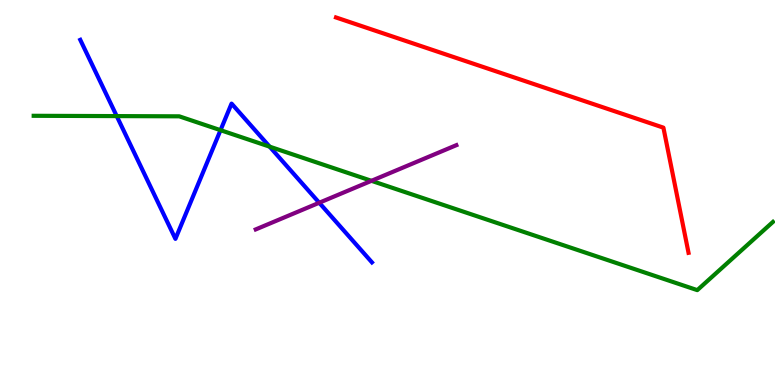[{'lines': ['blue', 'red'], 'intersections': []}, {'lines': ['green', 'red'], 'intersections': []}, {'lines': ['purple', 'red'], 'intersections': []}, {'lines': ['blue', 'green'], 'intersections': [{'x': 1.51, 'y': 6.98}, {'x': 2.85, 'y': 6.62}, {'x': 3.48, 'y': 6.19}]}, {'lines': ['blue', 'purple'], 'intersections': [{'x': 4.12, 'y': 4.73}]}, {'lines': ['green', 'purple'], 'intersections': [{'x': 4.79, 'y': 5.3}]}]